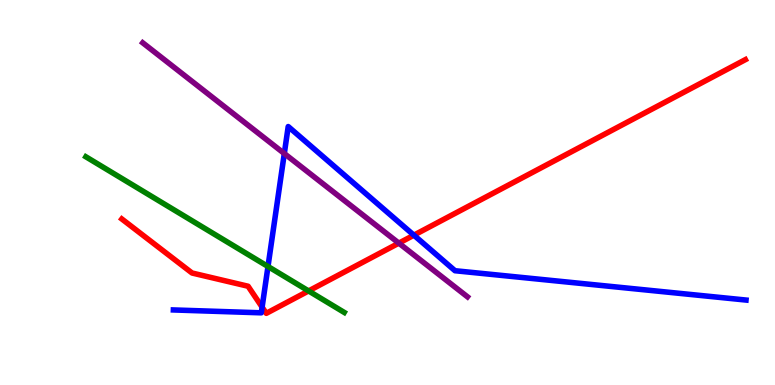[{'lines': ['blue', 'red'], 'intersections': [{'x': 3.38, 'y': 2.02}, {'x': 5.34, 'y': 3.89}]}, {'lines': ['green', 'red'], 'intersections': [{'x': 3.98, 'y': 2.44}]}, {'lines': ['purple', 'red'], 'intersections': [{'x': 5.15, 'y': 3.68}]}, {'lines': ['blue', 'green'], 'intersections': [{'x': 3.46, 'y': 3.08}]}, {'lines': ['blue', 'purple'], 'intersections': [{'x': 3.67, 'y': 6.01}]}, {'lines': ['green', 'purple'], 'intersections': []}]